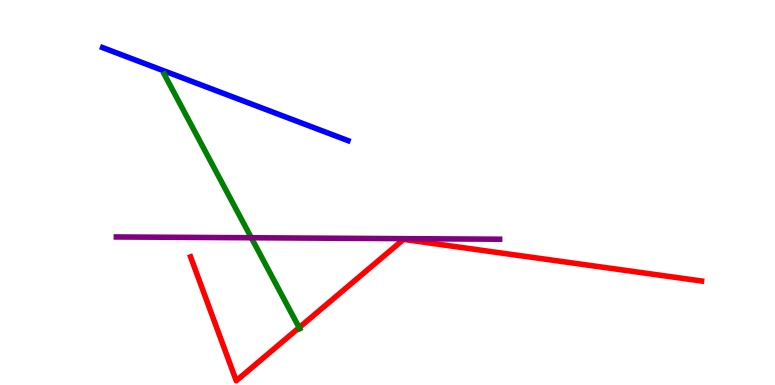[{'lines': ['blue', 'red'], 'intersections': []}, {'lines': ['green', 'red'], 'intersections': [{'x': 3.86, 'y': 1.49}]}, {'lines': ['purple', 'red'], 'intersections': []}, {'lines': ['blue', 'green'], 'intersections': []}, {'lines': ['blue', 'purple'], 'intersections': []}, {'lines': ['green', 'purple'], 'intersections': [{'x': 3.24, 'y': 3.82}]}]